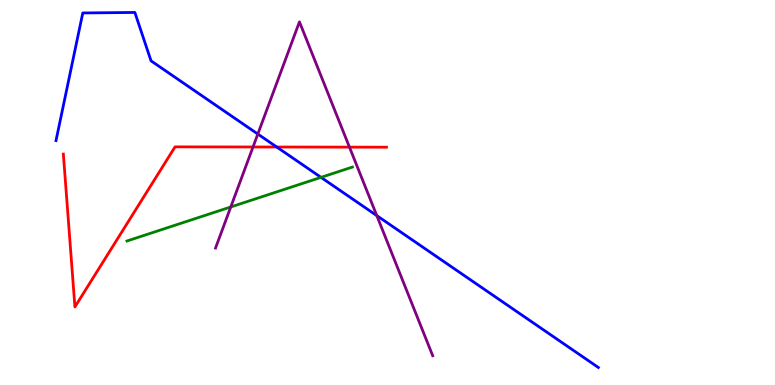[{'lines': ['blue', 'red'], 'intersections': [{'x': 3.57, 'y': 6.18}]}, {'lines': ['green', 'red'], 'intersections': []}, {'lines': ['purple', 'red'], 'intersections': [{'x': 3.26, 'y': 6.18}, {'x': 4.51, 'y': 6.18}]}, {'lines': ['blue', 'green'], 'intersections': [{'x': 4.14, 'y': 5.39}]}, {'lines': ['blue', 'purple'], 'intersections': [{'x': 3.33, 'y': 6.52}, {'x': 4.86, 'y': 4.4}]}, {'lines': ['green', 'purple'], 'intersections': [{'x': 2.98, 'y': 4.62}]}]